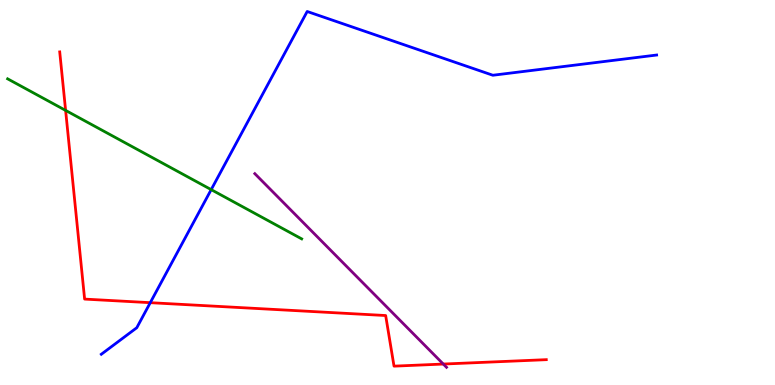[{'lines': ['blue', 'red'], 'intersections': [{'x': 1.94, 'y': 2.14}]}, {'lines': ['green', 'red'], 'intersections': [{'x': 0.847, 'y': 7.13}]}, {'lines': ['purple', 'red'], 'intersections': [{'x': 5.72, 'y': 0.544}]}, {'lines': ['blue', 'green'], 'intersections': [{'x': 2.73, 'y': 5.07}]}, {'lines': ['blue', 'purple'], 'intersections': []}, {'lines': ['green', 'purple'], 'intersections': []}]